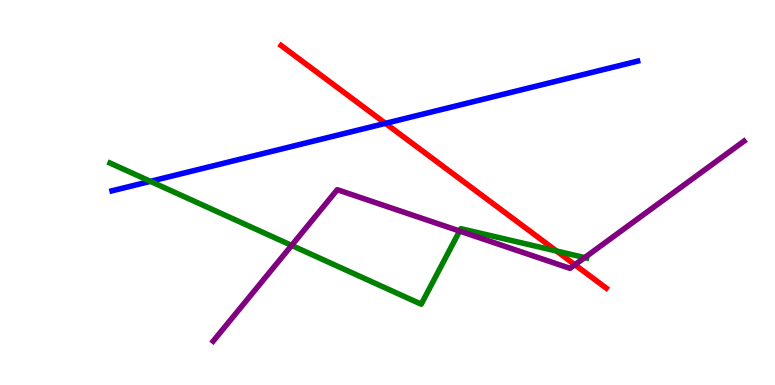[{'lines': ['blue', 'red'], 'intersections': [{'x': 4.97, 'y': 6.8}]}, {'lines': ['green', 'red'], 'intersections': [{'x': 7.18, 'y': 3.48}]}, {'lines': ['purple', 'red'], 'intersections': [{'x': 7.42, 'y': 3.12}]}, {'lines': ['blue', 'green'], 'intersections': [{'x': 1.94, 'y': 5.29}]}, {'lines': ['blue', 'purple'], 'intersections': []}, {'lines': ['green', 'purple'], 'intersections': [{'x': 3.76, 'y': 3.63}, {'x': 5.93, 'y': 4.0}, {'x': 7.54, 'y': 3.31}]}]